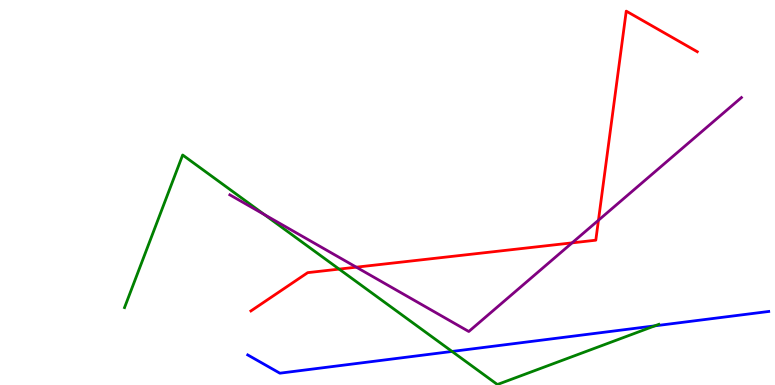[{'lines': ['blue', 'red'], 'intersections': []}, {'lines': ['green', 'red'], 'intersections': [{'x': 4.38, 'y': 3.01}]}, {'lines': ['purple', 'red'], 'intersections': [{'x': 4.6, 'y': 3.06}, {'x': 7.38, 'y': 3.69}, {'x': 7.72, 'y': 4.28}]}, {'lines': ['blue', 'green'], 'intersections': [{'x': 5.83, 'y': 0.871}, {'x': 8.45, 'y': 1.54}]}, {'lines': ['blue', 'purple'], 'intersections': []}, {'lines': ['green', 'purple'], 'intersections': [{'x': 3.41, 'y': 4.43}]}]